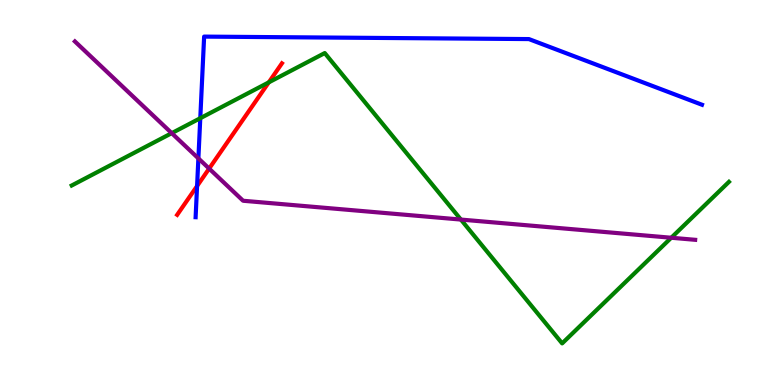[{'lines': ['blue', 'red'], 'intersections': [{'x': 2.54, 'y': 5.17}]}, {'lines': ['green', 'red'], 'intersections': [{'x': 3.47, 'y': 7.86}]}, {'lines': ['purple', 'red'], 'intersections': [{'x': 2.7, 'y': 5.62}]}, {'lines': ['blue', 'green'], 'intersections': [{'x': 2.58, 'y': 6.93}]}, {'lines': ['blue', 'purple'], 'intersections': [{'x': 2.56, 'y': 5.89}]}, {'lines': ['green', 'purple'], 'intersections': [{'x': 2.22, 'y': 6.54}, {'x': 5.95, 'y': 4.3}, {'x': 8.66, 'y': 3.82}]}]